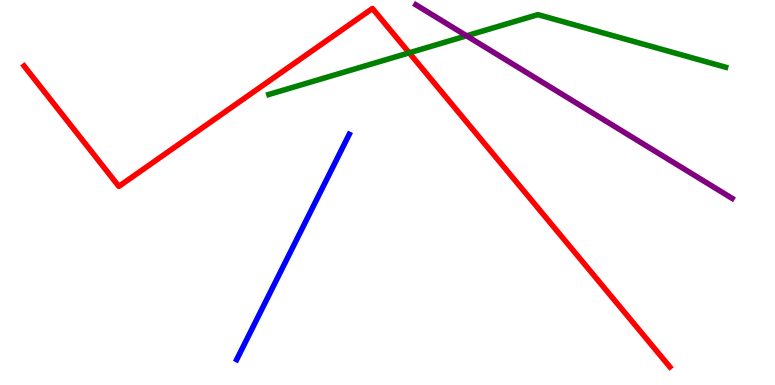[{'lines': ['blue', 'red'], 'intersections': []}, {'lines': ['green', 'red'], 'intersections': [{'x': 5.28, 'y': 8.63}]}, {'lines': ['purple', 'red'], 'intersections': []}, {'lines': ['blue', 'green'], 'intersections': []}, {'lines': ['blue', 'purple'], 'intersections': []}, {'lines': ['green', 'purple'], 'intersections': [{'x': 6.02, 'y': 9.07}]}]